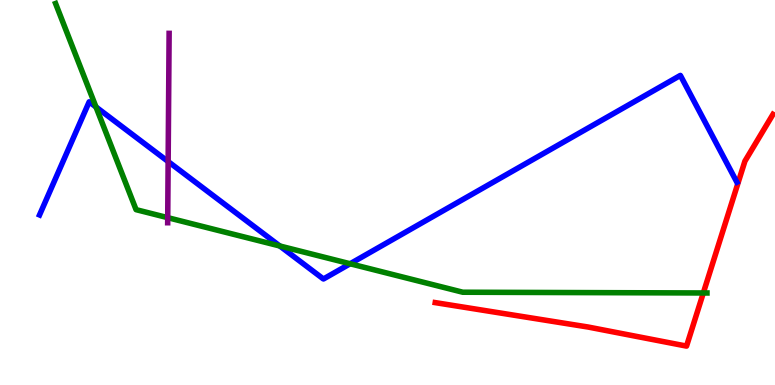[{'lines': ['blue', 'red'], 'intersections': []}, {'lines': ['green', 'red'], 'intersections': [{'x': 9.08, 'y': 2.39}]}, {'lines': ['purple', 'red'], 'intersections': []}, {'lines': ['blue', 'green'], 'intersections': [{'x': 1.24, 'y': 7.22}, {'x': 3.61, 'y': 3.61}, {'x': 4.52, 'y': 3.15}]}, {'lines': ['blue', 'purple'], 'intersections': [{'x': 2.17, 'y': 5.8}]}, {'lines': ['green', 'purple'], 'intersections': [{'x': 2.16, 'y': 4.35}]}]